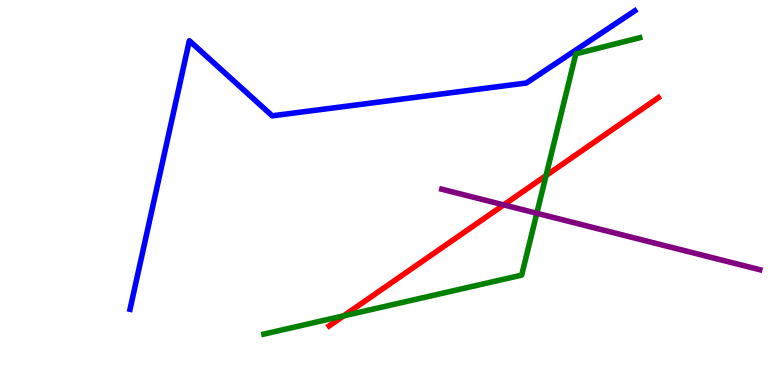[{'lines': ['blue', 'red'], 'intersections': []}, {'lines': ['green', 'red'], 'intersections': [{'x': 4.43, 'y': 1.8}, {'x': 7.05, 'y': 5.44}]}, {'lines': ['purple', 'red'], 'intersections': [{'x': 6.5, 'y': 4.68}]}, {'lines': ['blue', 'green'], 'intersections': []}, {'lines': ['blue', 'purple'], 'intersections': []}, {'lines': ['green', 'purple'], 'intersections': [{'x': 6.93, 'y': 4.46}]}]